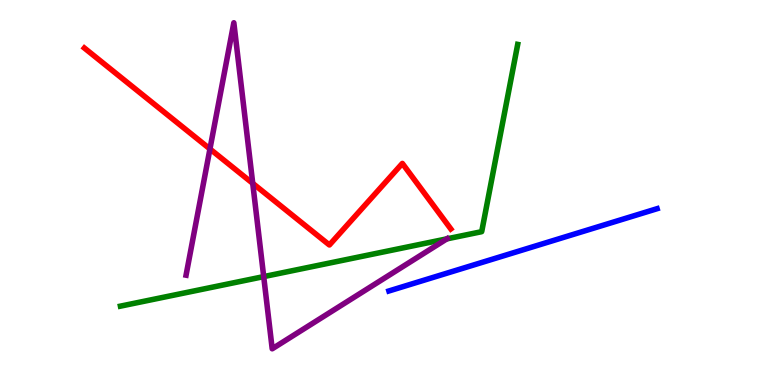[{'lines': ['blue', 'red'], 'intersections': []}, {'lines': ['green', 'red'], 'intersections': []}, {'lines': ['purple', 'red'], 'intersections': [{'x': 2.71, 'y': 6.13}, {'x': 3.26, 'y': 5.24}]}, {'lines': ['blue', 'green'], 'intersections': []}, {'lines': ['blue', 'purple'], 'intersections': []}, {'lines': ['green', 'purple'], 'intersections': [{'x': 3.4, 'y': 2.82}, {'x': 5.77, 'y': 3.8}]}]